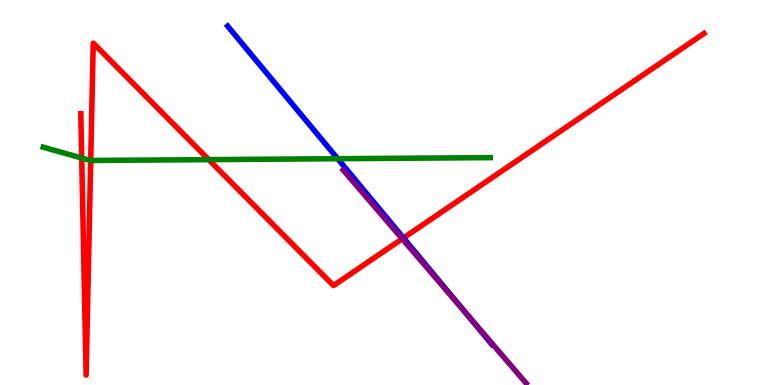[{'lines': ['blue', 'red'], 'intersections': [{'x': 5.21, 'y': 3.82}]}, {'lines': ['green', 'red'], 'intersections': [{'x': 1.05, 'y': 5.9}, {'x': 1.17, 'y': 5.83}, {'x': 2.69, 'y': 5.85}]}, {'lines': ['purple', 'red'], 'intersections': [{'x': 5.19, 'y': 3.8}]}, {'lines': ['blue', 'green'], 'intersections': [{'x': 4.36, 'y': 5.88}]}, {'lines': ['blue', 'purple'], 'intersections': [{'x': 5.97, 'y': 1.97}]}, {'lines': ['green', 'purple'], 'intersections': []}]